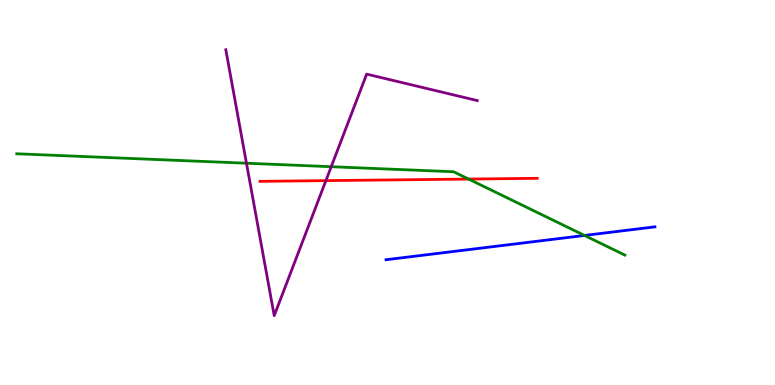[{'lines': ['blue', 'red'], 'intersections': []}, {'lines': ['green', 'red'], 'intersections': [{'x': 6.05, 'y': 5.35}]}, {'lines': ['purple', 'red'], 'intersections': [{'x': 4.21, 'y': 5.31}]}, {'lines': ['blue', 'green'], 'intersections': [{'x': 7.54, 'y': 3.88}]}, {'lines': ['blue', 'purple'], 'intersections': []}, {'lines': ['green', 'purple'], 'intersections': [{'x': 3.18, 'y': 5.76}, {'x': 4.27, 'y': 5.67}]}]